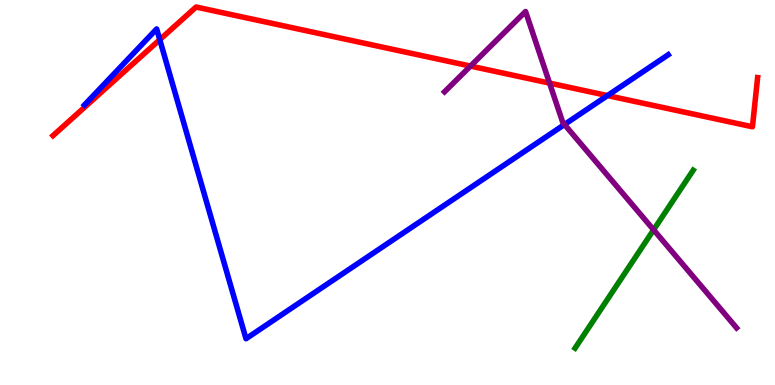[{'lines': ['blue', 'red'], 'intersections': [{'x': 2.06, 'y': 8.97}, {'x': 7.84, 'y': 7.52}]}, {'lines': ['green', 'red'], 'intersections': []}, {'lines': ['purple', 'red'], 'intersections': [{'x': 6.07, 'y': 8.28}, {'x': 7.09, 'y': 7.84}]}, {'lines': ['blue', 'green'], 'intersections': []}, {'lines': ['blue', 'purple'], 'intersections': [{'x': 7.28, 'y': 6.77}]}, {'lines': ['green', 'purple'], 'intersections': [{'x': 8.43, 'y': 4.03}]}]